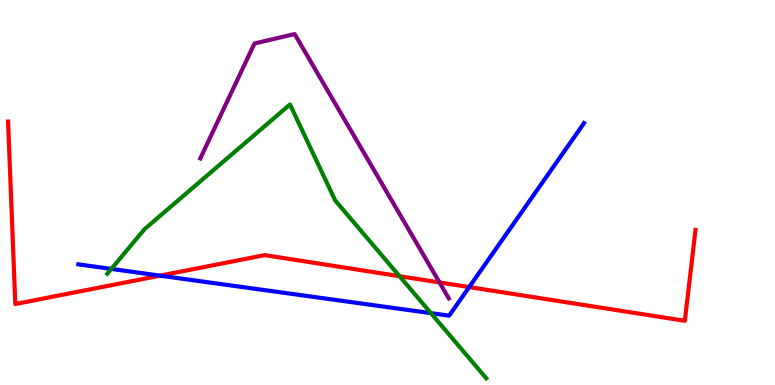[{'lines': ['blue', 'red'], 'intersections': [{'x': 2.06, 'y': 2.84}, {'x': 6.05, 'y': 2.54}]}, {'lines': ['green', 'red'], 'intersections': [{'x': 5.16, 'y': 2.83}]}, {'lines': ['purple', 'red'], 'intersections': [{'x': 5.67, 'y': 2.66}]}, {'lines': ['blue', 'green'], 'intersections': [{'x': 1.44, 'y': 3.02}, {'x': 5.56, 'y': 1.87}]}, {'lines': ['blue', 'purple'], 'intersections': []}, {'lines': ['green', 'purple'], 'intersections': []}]